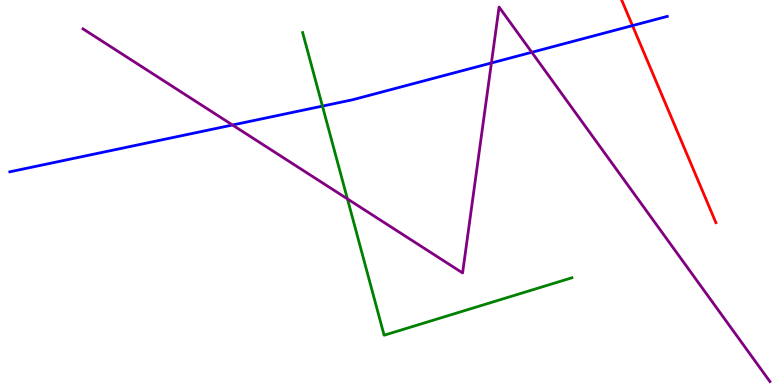[{'lines': ['blue', 'red'], 'intersections': [{'x': 8.16, 'y': 9.33}]}, {'lines': ['green', 'red'], 'intersections': []}, {'lines': ['purple', 'red'], 'intersections': []}, {'lines': ['blue', 'green'], 'intersections': [{'x': 4.16, 'y': 7.24}]}, {'lines': ['blue', 'purple'], 'intersections': [{'x': 3.0, 'y': 6.75}, {'x': 6.34, 'y': 8.36}, {'x': 6.86, 'y': 8.64}]}, {'lines': ['green', 'purple'], 'intersections': [{'x': 4.48, 'y': 4.83}]}]